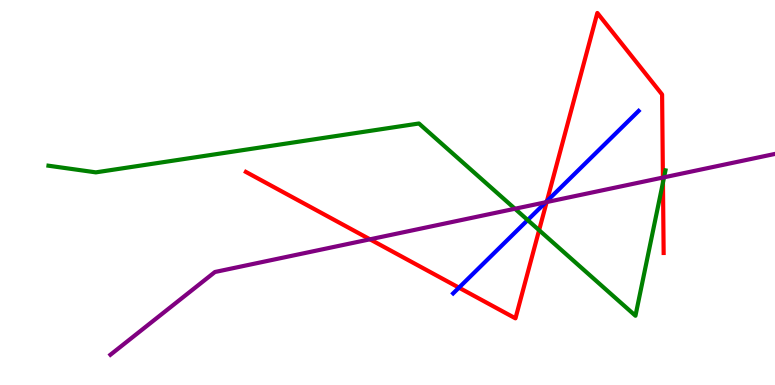[{'lines': ['blue', 'red'], 'intersections': [{'x': 5.92, 'y': 2.53}, {'x': 7.06, 'y': 4.77}]}, {'lines': ['green', 'red'], 'intersections': [{'x': 6.96, 'y': 4.02}, {'x': 8.55, 'y': 5.26}]}, {'lines': ['purple', 'red'], 'intersections': [{'x': 4.77, 'y': 3.78}, {'x': 7.05, 'y': 4.75}, {'x': 8.55, 'y': 5.39}]}, {'lines': ['blue', 'green'], 'intersections': [{'x': 6.81, 'y': 4.28}]}, {'lines': ['blue', 'purple'], 'intersections': [{'x': 7.04, 'y': 4.75}]}, {'lines': ['green', 'purple'], 'intersections': [{'x': 6.64, 'y': 4.58}, {'x': 8.57, 'y': 5.39}]}]